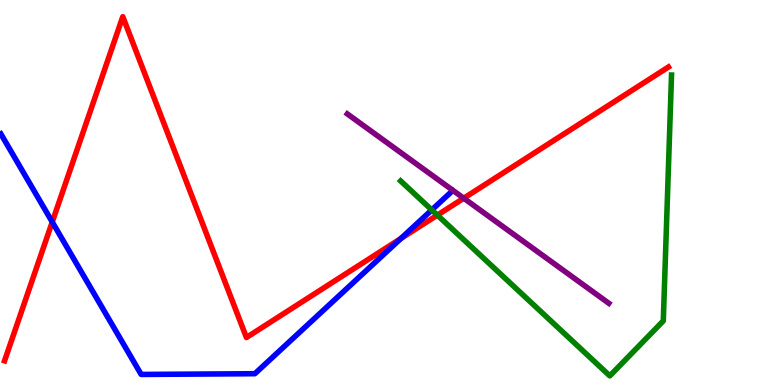[{'lines': ['blue', 'red'], 'intersections': [{'x': 0.674, 'y': 4.23}, {'x': 5.17, 'y': 3.81}]}, {'lines': ['green', 'red'], 'intersections': [{'x': 5.64, 'y': 4.41}]}, {'lines': ['purple', 'red'], 'intersections': [{'x': 5.98, 'y': 4.85}]}, {'lines': ['blue', 'green'], 'intersections': [{'x': 5.57, 'y': 4.55}]}, {'lines': ['blue', 'purple'], 'intersections': []}, {'lines': ['green', 'purple'], 'intersections': []}]